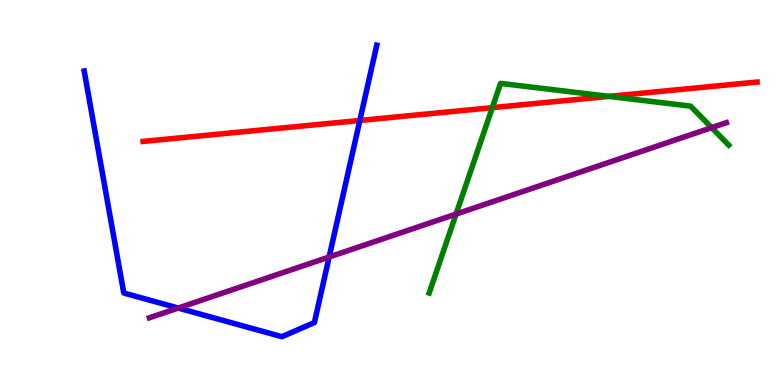[{'lines': ['blue', 'red'], 'intersections': [{'x': 4.64, 'y': 6.87}]}, {'lines': ['green', 'red'], 'intersections': [{'x': 6.35, 'y': 7.2}, {'x': 7.86, 'y': 7.5}]}, {'lines': ['purple', 'red'], 'intersections': []}, {'lines': ['blue', 'green'], 'intersections': []}, {'lines': ['blue', 'purple'], 'intersections': [{'x': 2.3, 'y': 2.0}, {'x': 4.25, 'y': 3.32}]}, {'lines': ['green', 'purple'], 'intersections': [{'x': 5.88, 'y': 4.44}, {'x': 9.18, 'y': 6.68}]}]